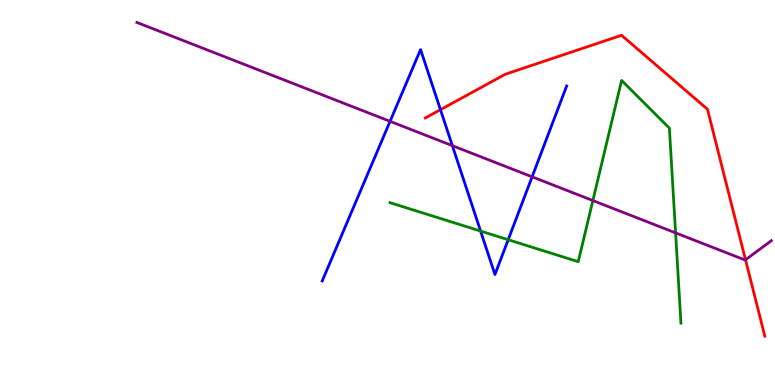[{'lines': ['blue', 'red'], 'intersections': [{'x': 5.68, 'y': 7.15}]}, {'lines': ['green', 'red'], 'intersections': []}, {'lines': ['purple', 'red'], 'intersections': [{'x': 9.62, 'y': 3.25}]}, {'lines': ['blue', 'green'], 'intersections': [{'x': 6.2, 'y': 4.0}, {'x': 6.56, 'y': 3.77}]}, {'lines': ['blue', 'purple'], 'intersections': [{'x': 5.03, 'y': 6.85}, {'x': 5.84, 'y': 6.22}, {'x': 6.87, 'y': 5.41}]}, {'lines': ['green', 'purple'], 'intersections': [{'x': 7.65, 'y': 4.79}, {'x': 8.72, 'y': 3.95}]}]